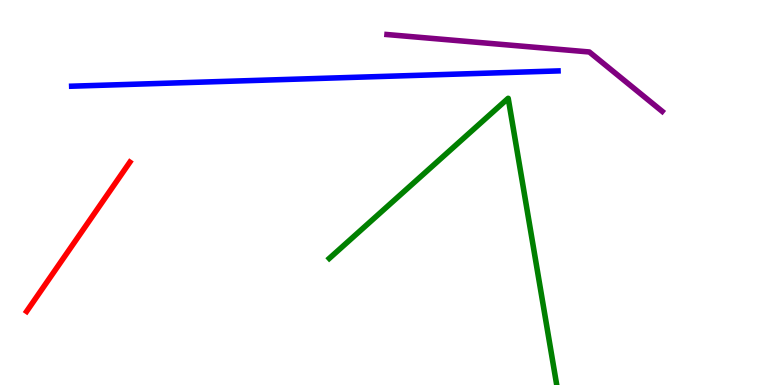[{'lines': ['blue', 'red'], 'intersections': []}, {'lines': ['green', 'red'], 'intersections': []}, {'lines': ['purple', 'red'], 'intersections': []}, {'lines': ['blue', 'green'], 'intersections': []}, {'lines': ['blue', 'purple'], 'intersections': []}, {'lines': ['green', 'purple'], 'intersections': []}]